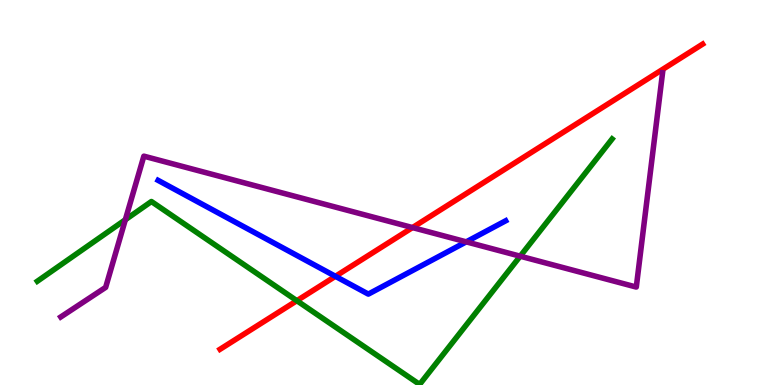[{'lines': ['blue', 'red'], 'intersections': [{'x': 4.33, 'y': 2.82}]}, {'lines': ['green', 'red'], 'intersections': [{'x': 3.83, 'y': 2.19}]}, {'lines': ['purple', 'red'], 'intersections': [{'x': 5.32, 'y': 4.09}]}, {'lines': ['blue', 'green'], 'intersections': []}, {'lines': ['blue', 'purple'], 'intersections': [{'x': 6.02, 'y': 3.72}]}, {'lines': ['green', 'purple'], 'intersections': [{'x': 1.62, 'y': 4.29}, {'x': 6.71, 'y': 3.35}]}]